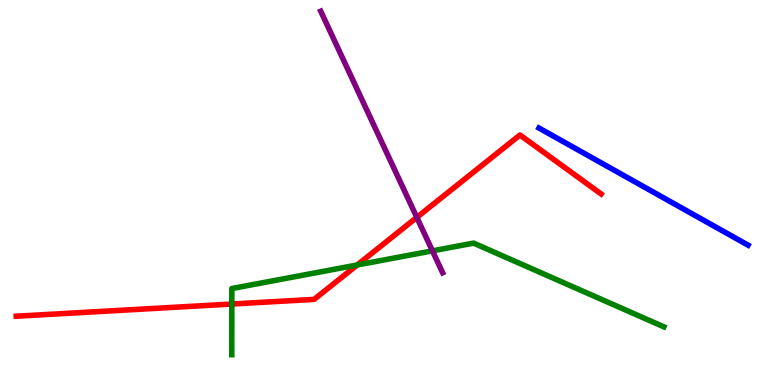[{'lines': ['blue', 'red'], 'intersections': []}, {'lines': ['green', 'red'], 'intersections': [{'x': 2.99, 'y': 2.1}, {'x': 4.61, 'y': 3.12}]}, {'lines': ['purple', 'red'], 'intersections': [{'x': 5.38, 'y': 4.35}]}, {'lines': ['blue', 'green'], 'intersections': []}, {'lines': ['blue', 'purple'], 'intersections': []}, {'lines': ['green', 'purple'], 'intersections': [{'x': 5.58, 'y': 3.48}]}]